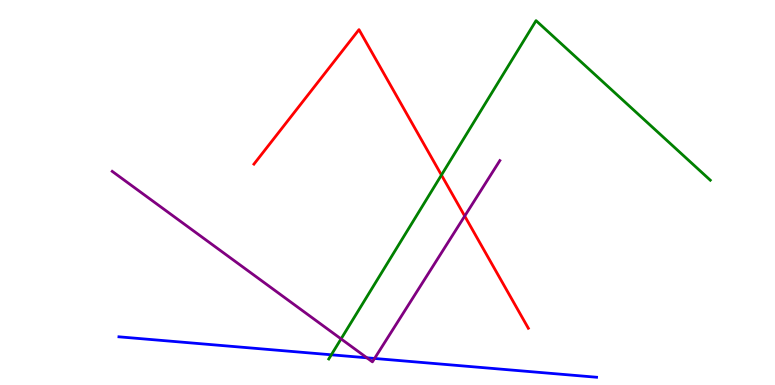[{'lines': ['blue', 'red'], 'intersections': []}, {'lines': ['green', 'red'], 'intersections': [{'x': 5.7, 'y': 5.45}]}, {'lines': ['purple', 'red'], 'intersections': [{'x': 6.0, 'y': 4.39}]}, {'lines': ['blue', 'green'], 'intersections': [{'x': 4.28, 'y': 0.785}]}, {'lines': ['blue', 'purple'], 'intersections': [{'x': 4.73, 'y': 0.706}, {'x': 4.83, 'y': 0.69}]}, {'lines': ['green', 'purple'], 'intersections': [{'x': 4.4, 'y': 1.2}]}]